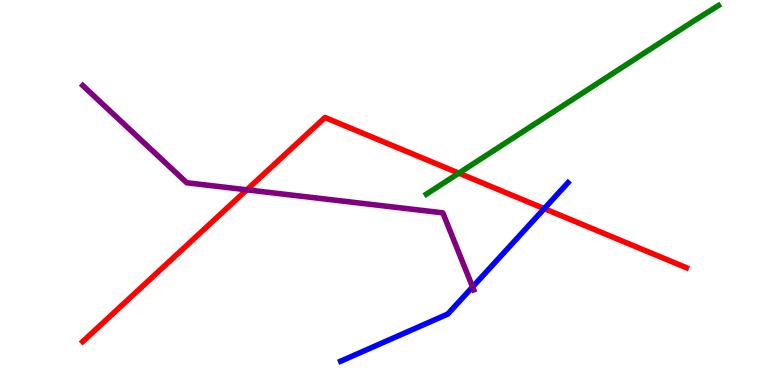[{'lines': ['blue', 'red'], 'intersections': [{'x': 7.02, 'y': 4.58}]}, {'lines': ['green', 'red'], 'intersections': [{'x': 5.92, 'y': 5.5}]}, {'lines': ['purple', 'red'], 'intersections': [{'x': 3.18, 'y': 5.07}]}, {'lines': ['blue', 'green'], 'intersections': []}, {'lines': ['blue', 'purple'], 'intersections': [{'x': 6.1, 'y': 2.55}]}, {'lines': ['green', 'purple'], 'intersections': []}]